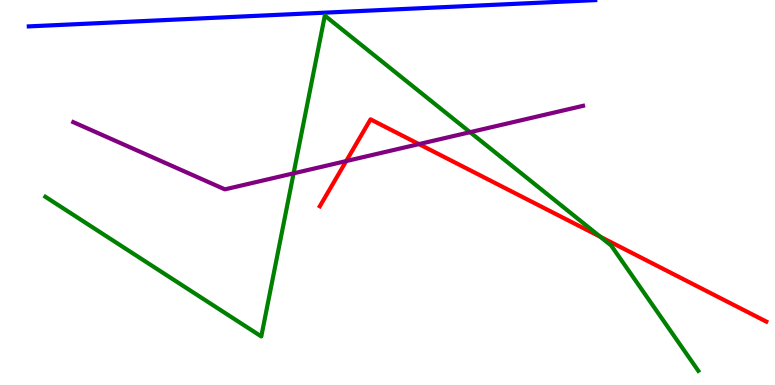[{'lines': ['blue', 'red'], 'intersections': []}, {'lines': ['green', 'red'], 'intersections': [{'x': 7.75, 'y': 3.85}]}, {'lines': ['purple', 'red'], 'intersections': [{'x': 4.47, 'y': 5.82}, {'x': 5.41, 'y': 6.26}]}, {'lines': ['blue', 'green'], 'intersections': []}, {'lines': ['blue', 'purple'], 'intersections': []}, {'lines': ['green', 'purple'], 'intersections': [{'x': 3.79, 'y': 5.5}, {'x': 6.06, 'y': 6.57}]}]